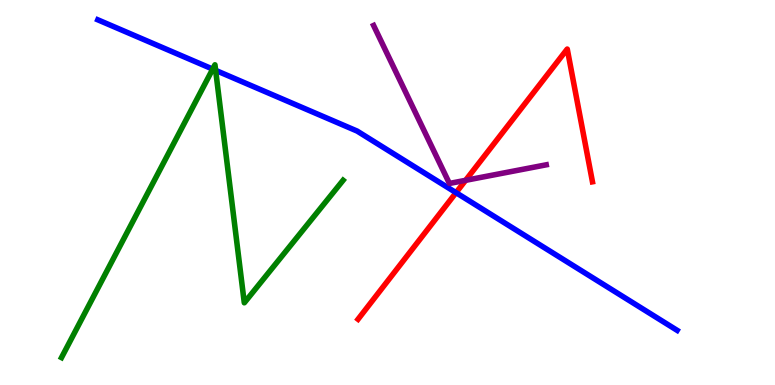[{'lines': ['blue', 'red'], 'intersections': [{'x': 5.88, 'y': 5.0}]}, {'lines': ['green', 'red'], 'intersections': []}, {'lines': ['purple', 'red'], 'intersections': [{'x': 6.01, 'y': 5.32}]}, {'lines': ['blue', 'green'], 'intersections': [{'x': 2.74, 'y': 8.21}, {'x': 2.78, 'y': 8.17}]}, {'lines': ['blue', 'purple'], 'intersections': []}, {'lines': ['green', 'purple'], 'intersections': []}]